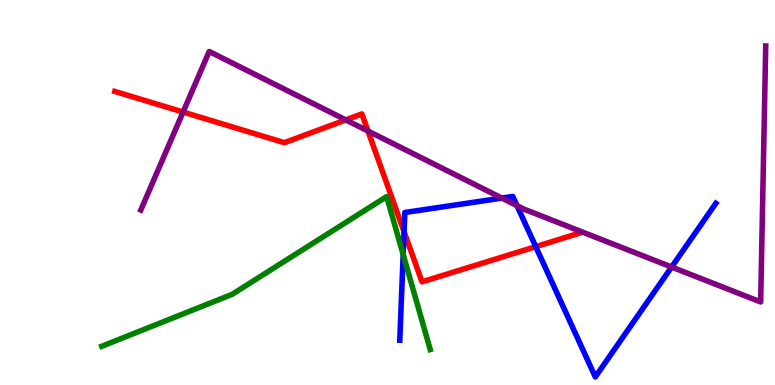[{'lines': ['blue', 'red'], 'intersections': [{'x': 5.21, 'y': 3.98}, {'x': 6.91, 'y': 3.59}]}, {'lines': ['green', 'red'], 'intersections': []}, {'lines': ['purple', 'red'], 'intersections': [{'x': 2.36, 'y': 7.09}, {'x': 4.46, 'y': 6.89}, {'x': 4.75, 'y': 6.6}]}, {'lines': ['blue', 'green'], 'intersections': [{'x': 5.2, 'y': 3.39}]}, {'lines': ['blue', 'purple'], 'intersections': [{'x': 6.48, 'y': 4.85}, {'x': 6.67, 'y': 4.66}, {'x': 8.67, 'y': 3.06}]}, {'lines': ['green', 'purple'], 'intersections': []}]